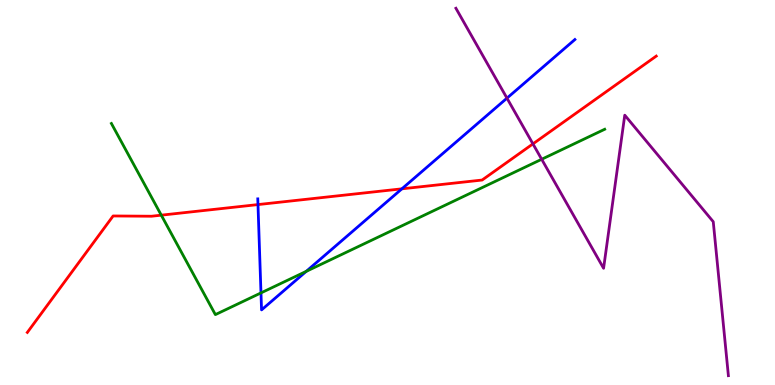[{'lines': ['blue', 'red'], 'intersections': [{'x': 3.33, 'y': 4.69}, {'x': 5.19, 'y': 5.1}]}, {'lines': ['green', 'red'], 'intersections': [{'x': 2.08, 'y': 4.41}]}, {'lines': ['purple', 'red'], 'intersections': [{'x': 6.88, 'y': 6.26}]}, {'lines': ['blue', 'green'], 'intersections': [{'x': 3.37, 'y': 2.39}, {'x': 3.95, 'y': 2.95}]}, {'lines': ['blue', 'purple'], 'intersections': [{'x': 6.54, 'y': 7.45}]}, {'lines': ['green', 'purple'], 'intersections': [{'x': 6.99, 'y': 5.86}]}]